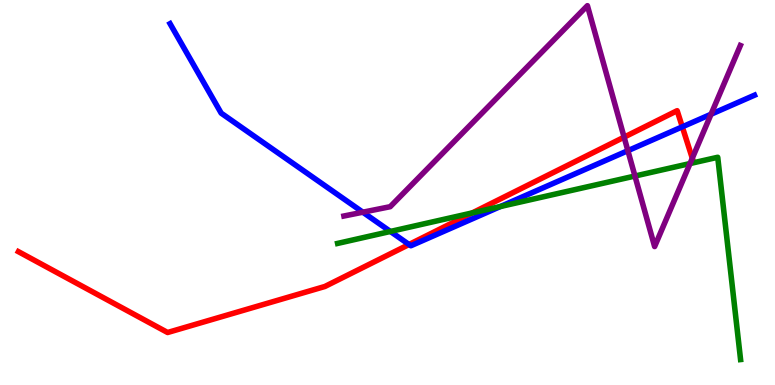[{'lines': ['blue', 'red'], 'intersections': [{'x': 5.28, 'y': 3.65}, {'x': 8.8, 'y': 6.71}]}, {'lines': ['green', 'red'], 'intersections': [{'x': 6.1, 'y': 4.47}]}, {'lines': ['purple', 'red'], 'intersections': [{'x': 8.05, 'y': 6.44}, {'x': 8.93, 'y': 5.89}]}, {'lines': ['blue', 'green'], 'intersections': [{'x': 5.04, 'y': 3.99}, {'x': 6.46, 'y': 4.64}]}, {'lines': ['blue', 'purple'], 'intersections': [{'x': 4.68, 'y': 4.49}, {'x': 8.1, 'y': 6.09}, {'x': 9.17, 'y': 7.03}]}, {'lines': ['green', 'purple'], 'intersections': [{'x': 8.19, 'y': 5.43}, {'x': 8.9, 'y': 5.75}]}]